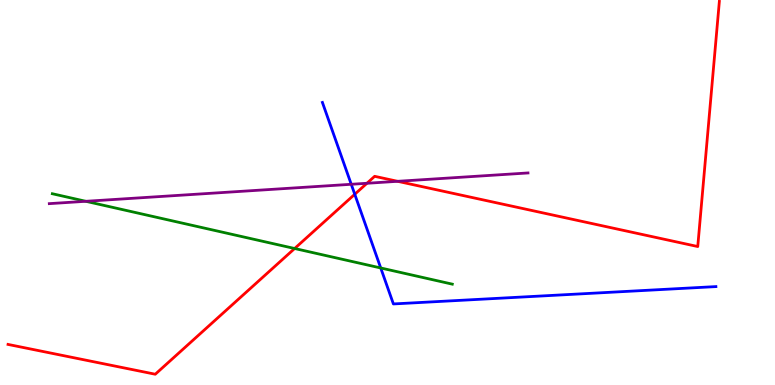[{'lines': ['blue', 'red'], 'intersections': [{'x': 4.58, 'y': 4.95}]}, {'lines': ['green', 'red'], 'intersections': [{'x': 3.8, 'y': 3.55}]}, {'lines': ['purple', 'red'], 'intersections': [{'x': 4.73, 'y': 5.24}, {'x': 5.13, 'y': 5.29}]}, {'lines': ['blue', 'green'], 'intersections': [{'x': 4.91, 'y': 3.04}]}, {'lines': ['blue', 'purple'], 'intersections': [{'x': 4.53, 'y': 5.21}]}, {'lines': ['green', 'purple'], 'intersections': [{'x': 1.11, 'y': 4.77}]}]